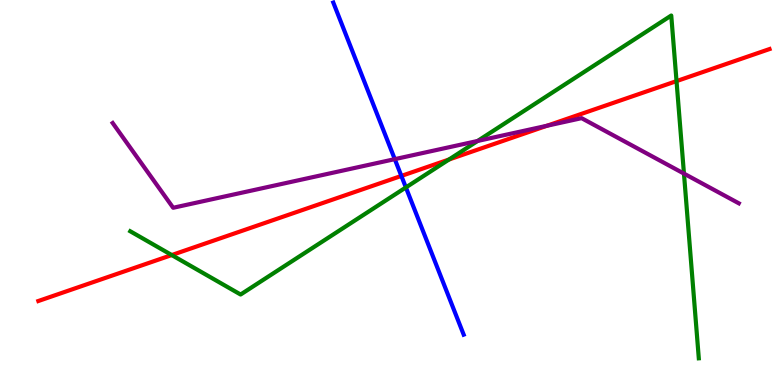[{'lines': ['blue', 'red'], 'intersections': [{'x': 5.18, 'y': 5.43}]}, {'lines': ['green', 'red'], 'intersections': [{'x': 2.22, 'y': 3.38}, {'x': 5.79, 'y': 5.86}, {'x': 8.73, 'y': 7.89}]}, {'lines': ['purple', 'red'], 'intersections': [{'x': 7.06, 'y': 6.73}]}, {'lines': ['blue', 'green'], 'intersections': [{'x': 5.24, 'y': 5.13}]}, {'lines': ['blue', 'purple'], 'intersections': [{'x': 5.09, 'y': 5.87}]}, {'lines': ['green', 'purple'], 'intersections': [{'x': 6.16, 'y': 6.34}, {'x': 8.83, 'y': 5.49}]}]